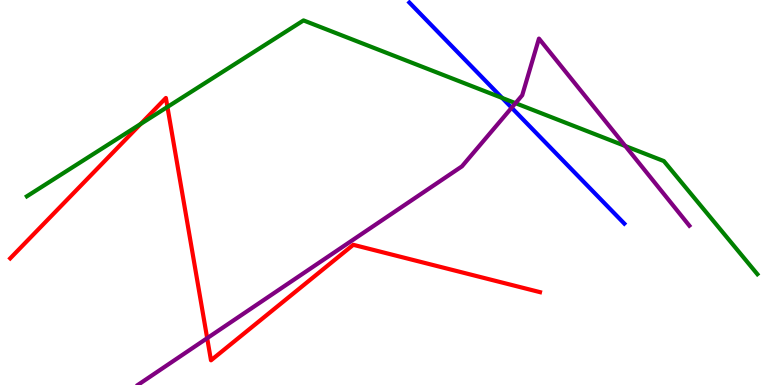[{'lines': ['blue', 'red'], 'intersections': []}, {'lines': ['green', 'red'], 'intersections': [{'x': 1.82, 'y': 6.78}, {'x': 2.16, 'y': 7.22}]}, {'lines': ['purple', 'red'], 'intersections': [{'x': 2.67, 'y': 1.22}]}, {'lines': ['blue', 'green'], 'intersections': [{'x': 6.48, 'y': 7.46}]}, {'lines': ['blue', 'purple'], 'intersections': [{'x': 6.6, 'y': 7.2}]}, {'lines': ['green', 'purple'], 'intersections': [{'x': 6.65, 'y': 7.32}, {'x': 8.07, 'y': 6.21}]}]